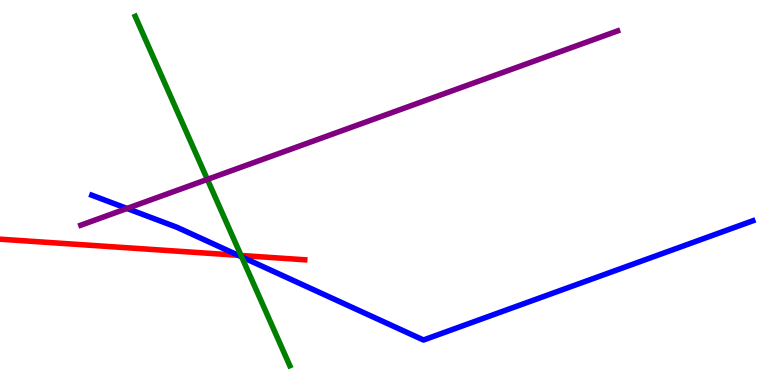[{'lines': ['blue', 'red'], 'intersections': [{'x': 3.07, 'y': 3.37}]}, {'lines': ['green', 'red'], 'intersections': [{'x': 3.11, 'y': 3.36}]}, {'lines': ['purple', 'red'], 'intersections': []}, {'lines': ['blue', 'green'], 'intersections': [{'x': 3.12, 'y': 3.33}]}, {'lines': ['blue', 'purple'], 'intersections': [{'x': 1.64, 'y': 4.59}]}, {'lines': ['green', 'purple'], 'intersections': [{'x': 2.68, 'y': 5.34}]}]